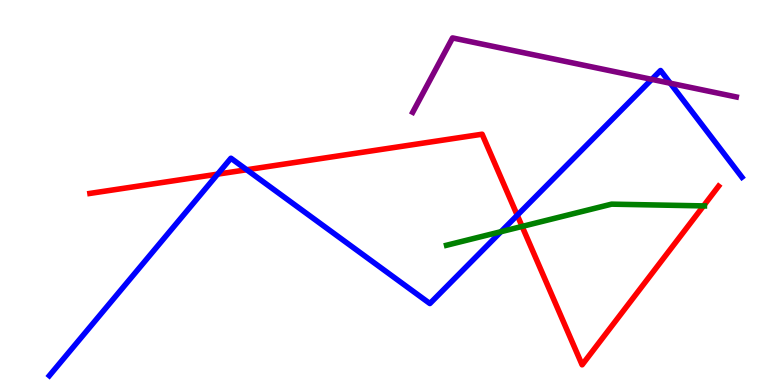[{'lines': ['blue', 'red'], 'intersections': [{'x': 2.81, 'y': 5.48}, {'x': 3.18, 'y': 5.59}, {'x': 6.67, 'y': 4.41}]}, {'lines': ['green', 'red'], 'intersections': [{'x': 6.74, 'y': 4.12}, {'x': 9.08, 'y': 4.65}]}, {'lines': ['purple', 'red'], 'intersections': []}, {'lines': ['blue', 'green'], 'intersections': [{'x': 6.46, 'y': 3.98}]}, {'lines': ['blue', 'purple'], 'intersections': [{'x': 8.41, 'y': 7.94}, {'x': 8.65, 'y': 7.84}]}, {'lines': ['green', 'purple'], 'intersections': []}]